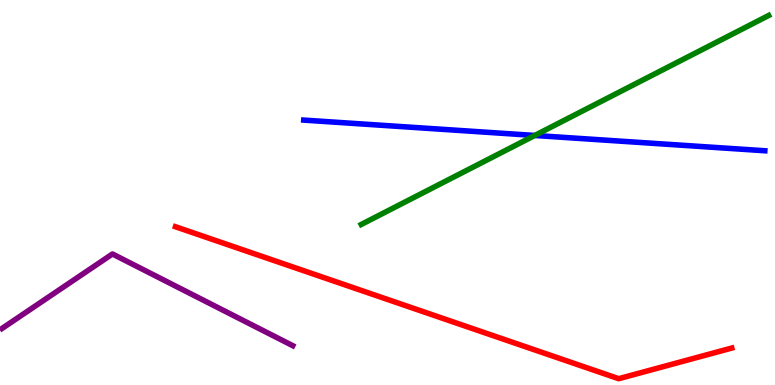[{'lines': ['blue', 'red'], 'intersections': []}, {'lines': ['green', 'red'], 'intersections': []}, {'lines': ['purple', 'red'], 'intersections': []}, {'lines': ['blue', 'green'], 'intersections': [{'x': 6.9, 'y': 6.48}]}, {'lines': ['blue', 'purple'], 'intersections': []}, {'lines': ['green', 'purple'], 'intersections': []}]